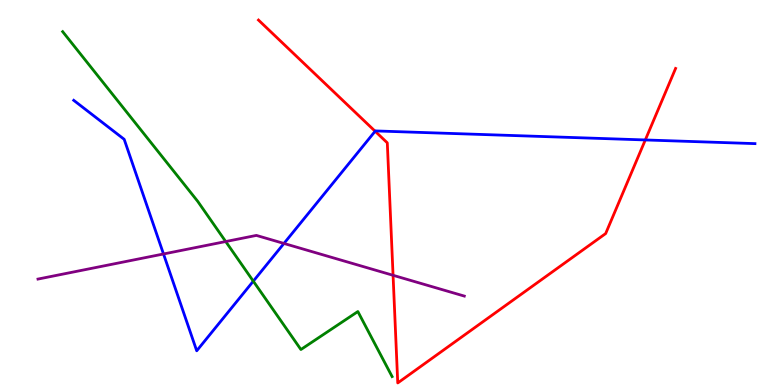[{'lines': ['blue', 'red'], 'intersections': [{'x': 4.84, 'y': 6.59}, {'x': 8.33, 'y': 6.36}]}, {'lines': ['green', 'red'], 'intersections': []}, {'lines': ['purple', 'red'], 'intersections': [{'x': 5.07, 'y': 2.85}]}, {'lines': ['blue', 'green'], 'intersections': [{'x': 3.27, 'y': 2.7}]}, {'lines': ['blue', 'purple'], 'intersections': [{'x': 2.11, 'y': 3.4}, {'x': 3.66, 'y': 3.68}]}, {'lines': ['green', 'purple'], 'intersections': [{'x': 2.91, 'y': 3.73}]}]